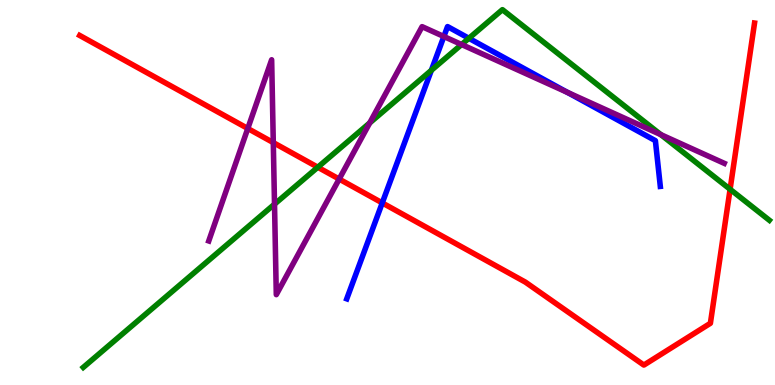[{'lines': ['blue', 'red'], 'intersections': [{'x': 4.93, 'y': 4.73}]}, {'lines': ['green', 'red'], 'intersections': [{'x': 4.1, 'y': 5.66}, {'x': 9.42, 'y': 5.08}]}, {'lines': ['purple', 'red'], 'intersections': [{'x': 3.2, 'y': 6.66}, {'x': 3.53, 'y': 6.3}, {'x': 4.38, 'y': 5.35}]}, {'lines': ['blue', 'green'], 'intersections': [{'x': 5.57, 'y': 8.17}, {'x': 6.05, 'y': 9.01}]}, {'lines': ['blue', 'purple'], 'intersections': [{'x': 5.73, 'y': 9.05}, {'x': 7.32, 'y': 7.6}]}, {'lines': ['green', 'purple'], 'intersections': [{'x': 3.54, 'y': 4.7}, {'x': 4.77, 'y': 6.81}, {'x': 5.96, 'y': 8.84}, {'x': 8.53, 'y': 6.5}]}]